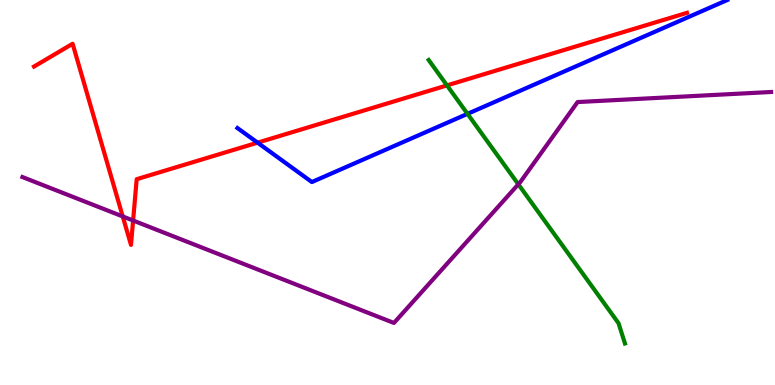[{'lines': ['blue', 'red'], 'intersections': [{'x': 3.32, 'y': 6.29}]}, {'lines': ['green', 'red'], 'intersections': [{'x': 5.77, 'y': 7.78}]}, {'lines': ['purple', 'red'], 'intersections': [{'x': 1.58, 'y': 4.38}, {'x': 1.72, 'y': 4.27}]}, {'lines': ['blue', 'green'], 'intersections': [{'x': 6.03, 'y': 7.04}]}, {'lines': ['blue', 'purple'], 'intersections': []}, {'lines': ['green', 'purple'], 'intersections': [{'x': 6.69, 'y': 5.21}]}]